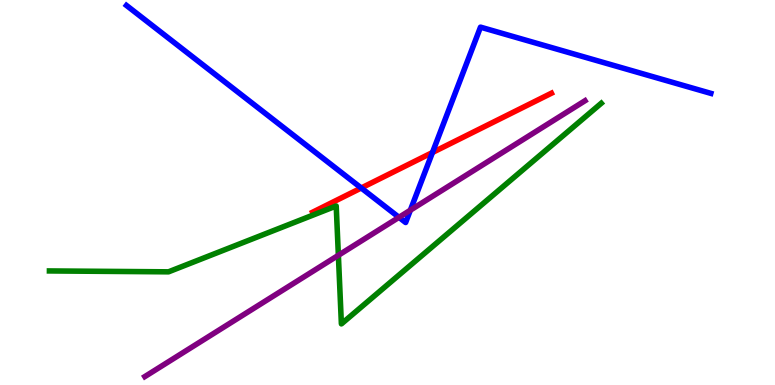[{'lines': ['blue', 'red'], 'intersections': [{'x': 4.66, 'y': 5.12}, {'x': 5.58, 'y': 6.04}]}, {'lines': ['green', 'red'], 'intersections': []}, {'lines': ['purple', 'red'], 'intersections': []}, {'lines': ['blue', 'green'], 'intersections': []}, {'lines': ['blue', 'purple'], 'intersections': [{'x': 5.15, 'y': 4.36}, {'x': 5.29, 'y': 4.54}]}, {'lines': ['green', 'purple'], 'intersections': [{'x': 4.37, 'y': 3.37}]}]